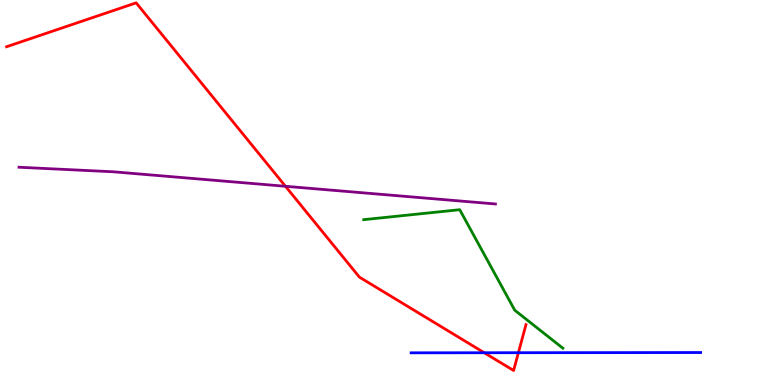[{'lines': ['blue', 'red'], 'intersections': [{'x': 6.25, 'y': 0.838}, {'x': 6.69, 'y': 0.839}]}, {'lines': ['green', 'red'], 'intersections': []}, {'lines': ['purple', 'red'], 'intersections': [{'x': 3.68, 'y': 5.16}]}, {'lines': ['blue', 'green'], 'intersections': []}, {'lines': ['blue', 'purple'], 'intersections': []}, {'lines': ['green', 'purple'], 'intersections': []}]